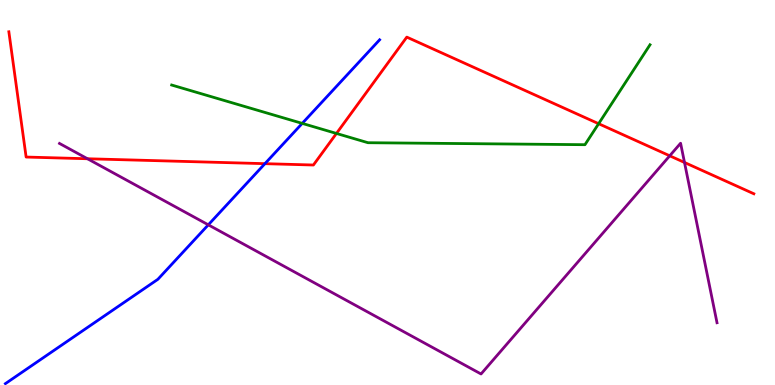[{'lines': ['blue', 'red'], 'intersections': [{'x': 3.42, 'y': 5.75}]}, {'lines': ['green', 'red'], 'intersections': [{'x': 4.34, 'y': 6.53}, {'x': 7.72, 'y': 6.79}]}, {'lines': ['purple', 'red'], 'intersections': [{'x': 1.13, 'y': 5.88}, {'x': 8.64, 'y': 5.95}, {'x': 8.83, 'y': 5.78}]}, {'lines': ['blue', 'green'], 'intersections': [{'x': 3.9, 'y': 6.8}]}, {'lines': ['blue', 'purple'], 'intersections': [{'x': 2.69, 'y': 4.16}]}, {'lines': ['green', 'purple'], 'intersections': []}]